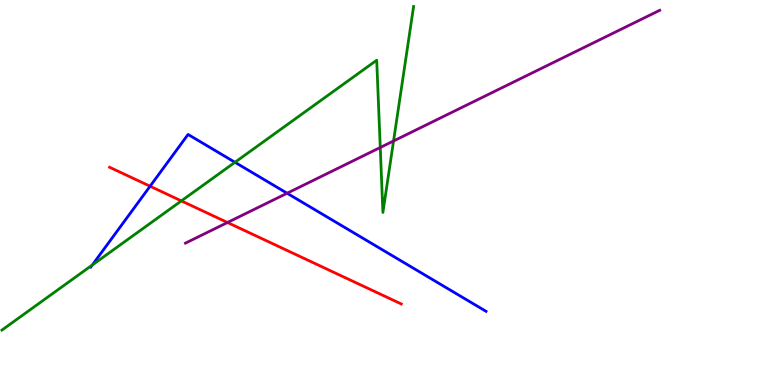[{'lines': ['blue', 'red'], 'intersections': [{'x': 1.94, 'y': 5.16}]}, {'lines': ['green', 'red'], 'intersections': [{'x': 2.34, 'y': 4.78}]}, {'lines': ['purple', 'red'], 'intersections': [{'x': 2.94, 'y': 4.22}]}, {'lines': ['blue', 'green'], 'intersections': [{'x': 1.19, 'y': 3.12}, {'x': 3.03, 'y': 5.78}]}, {'lines': ['blue', 'purple'], 'intersections': [{'x': 3.7, 'y': 4.98}]}, {'lines': ['green', 'purple'], 'intersections': [{'x': 4.91, 'y': 6.17}, {'x': 5.08, 'y': 6.34}]}]